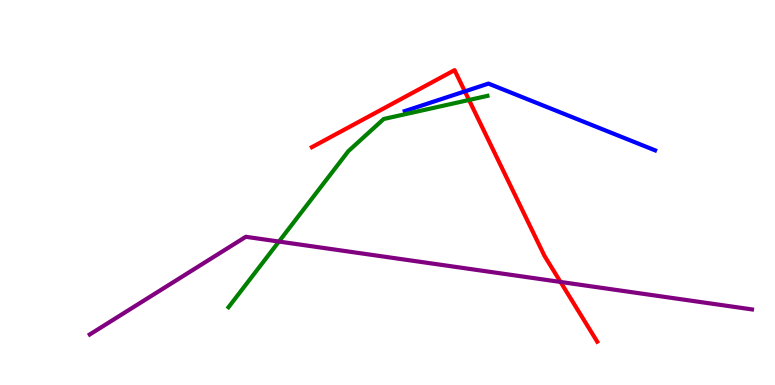[{'lines': ['blue', 'red'], 'intersections': [{'x': 6.0, 'y': 7.63}]}, {'lines': ['green', 'red'], 'intersections': [{'x': 6.05, 'y': 7.4}]}, {'lines': ['purple', 'red'], 'intersections': [{'x': 7.23, 'y': 2.68}]}, {'lines': ['blue', 'green'], 'intersections': []}, {'lines': ['blue', 'purple'], 'intersections': []}, {'lines': ['green', 'purple'], 'intersections': [{'x': 3.6, 'y': 3.73}]}]